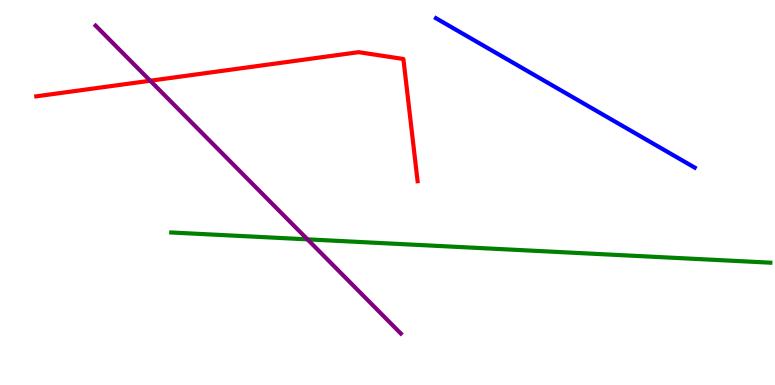[{'lines': ['blue', 'red'], 'intersections': []}, {'lines': ['green', 'red'], 'intersections': []}, {'lines': ['purple', 'red'], 'intersections': [{'x': 1.94, 'y': 7.9}]}, {'lines': ['blue', 'green'], 'intersections': []}, {'lines': ['blue', 'purple'], 'intersections': []}, {'lines': ['green', 'purple'], 'intersections': [{'x': 3.97, 'y': 3.78}]}]